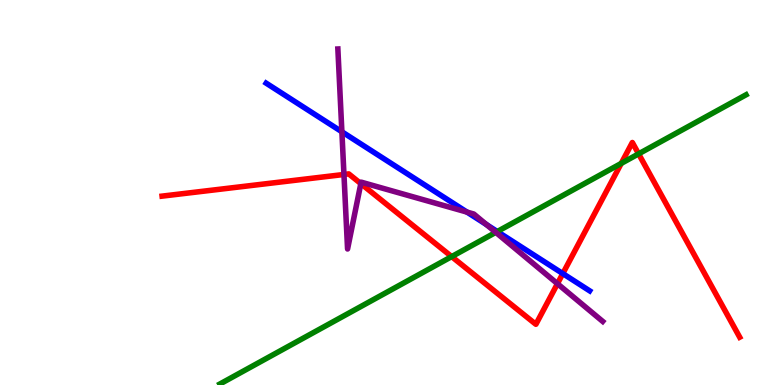[{'lines': ['blue', 'red'], 'intersections': [{'x': 7.26, 'y': 2.89}]}, {'lines': ['green', 'red'], 'intersections': [{'x': 5.83, 'y': 3.33}, {'x': 8.02, 'y': 5.76}, {'x': 8.24, 'y': 6.0}]}, {'lines': ['purple', 'red'], 'intersections': [{'x': 4.44, 'y': 5.47}, {'x': 4.66, 'y': 5.23}, {'x': 7.19, 'y': 2.63}]}, {'lines': ['blue', 'green'], 'intersections': [{'x': 6.42, 'y': 3.99}]}, {'lines': ['blue', 'purple'], 'intersections': [{'x': 4.41, 'y': 6.58}, {'x': 6.03, 'y': 4.49}, {'x': 6.28, 'y': 4.17}]}, {'lines': ['green', 'purple'], 'intersections': [{'x': 6.4, 'y': 3.96}]}]